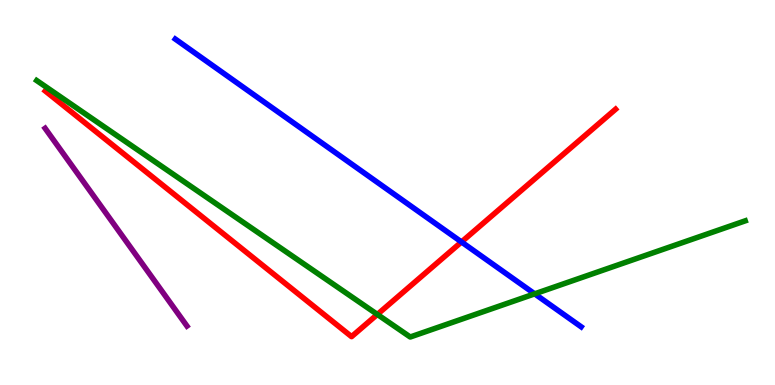[{'lines': ['blue', 'red'], 'intersections': [{'x': 5.95, 'y': 3.72}]}, {'lines': ['green', 'red'], 'intersections': [{'x': 4.87, 'y': 1.83}]}, {'lines': ['purple', 'red'], 'intersections': []}, {'lines': ['blue', 'green'], 'intersections': [{'x': 6.9, 'y': 2.37}]}, {'lines': ['blue', 'purple'], 'intersections': []}, {'lines': ['green', 'purple'], 'intersections': []}]